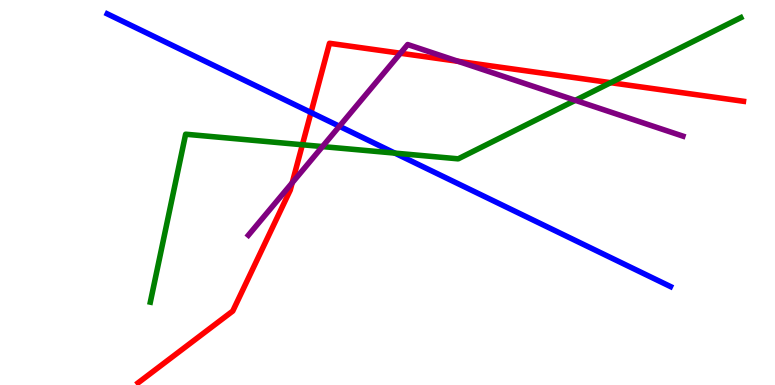[{'lines': ['blue', 'red'], 'intersections': [{'x': 4.01, 'y': 7.08}]}, {'lines': ['green', 'red'], 'intersections': [{'x': 3.9, 'y': 6.24}, {'x': 7.88, 'y': 7.85}]}, {'lines': ['purple', 'red'], 'intersections': [{'x': 3.77, 'y': 5.25}, {'x': 5.17, 'y': 8.62}, {'x': 5.91, 'y': 8.41}]}, {'lines': ['blue', 'green'], 'intersections': [{'x': 5.1, 'y': 6.02}]}, {'lines': ['blue', 'purple'], 'intersections': [{'x': 4.38, 'y': 6.72}]}, {'lines': ['green', 'purple'], 'intersections': [{'x': 4.16, 'y': 6.19}, {'x': 7.42, 'y': 7.39}]}]